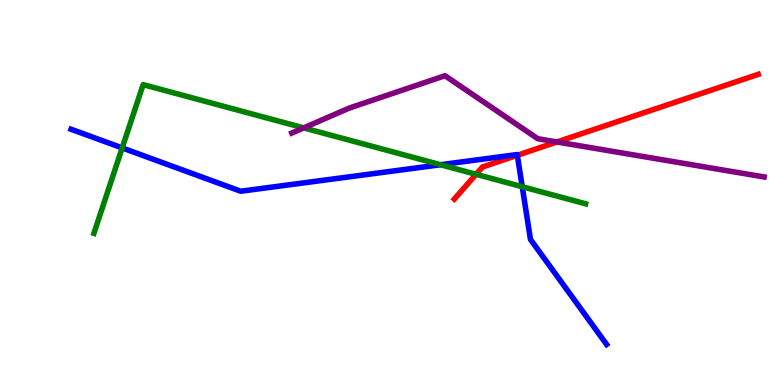[{'lines': ['blue', 'red'], 'intersections': [{'x': 6.68, 'y': 5.97}]}, {'lines': ['green', 'red'], 'intersections': [{'x': 6.14, 'y': 5.47}]}, {'lines': ['purple', 'red'], 'intersections': [{'x': 7.19, 'y': 6.31}]}, {'lines': ['blue', 'green'], 'intersections': [{'x': 1.58, 'y': 6.16}, {'x': 5.68, 'y': 5.72}, {'x': 6.74, 'y': 5.15}]}, {'lines': ['blue', 'purple'], 'intersections': []}, {'lines': ['green', 'purple'], 'intersections': [{'x': 3.92, 'y': 6.68}]}]